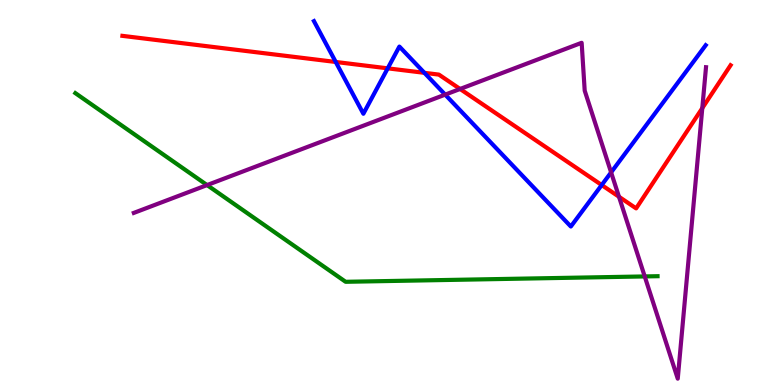[{'lines': ['blue', 'red'], 'intersections': [{'x': 4.33, 'y': 8.39}, {'x': 5.0, 'y': 8.23}, {'x': 5.48, 'y': 8.11}, {'x': 7.76, 'y': 5.19}]}, {'lines': ['green', 'red'], 'intersections': []}, {'lines': ['purple', 'red'], 'intersections': [{'x': 5.94, 'y': 7.69}, {'x': 7.99, 'y': 4.89}, {'x': 9.06, 'y': 7.19}]}, {'lines': ['blue', 'green'], 'intersections': []}, {'lines': ['blue', 'purple'], 'intersections': [{'x': 5.74, 'y': 7.54}, {'x': 7.89, 'y': 5.52}]}, {'lines': ['green', 'purple'], 'intersections': [{'x': 2.67, 'y': 5.19}, {'x': 8.32, 'y': 2.82}]}]